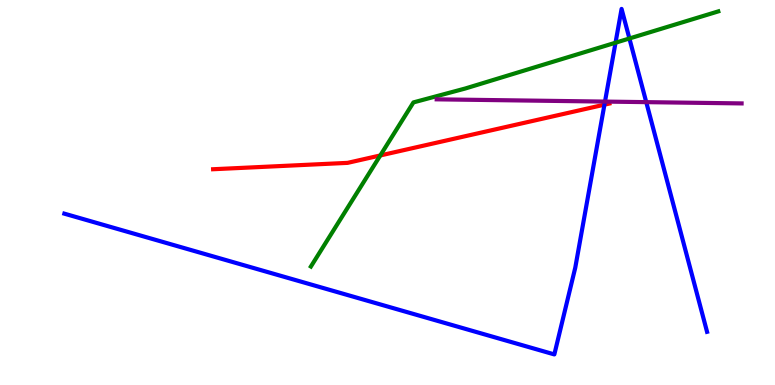[{'lines': ['blue', 'red'], 'intersections': [{'x': 7.8, 'y': 7.28}]}, {'lines': ['green', 'red'], 'intersections': [{'x': 4.91, 'y': 5.96}]}, {'lines': ['purple', 'red'], 'intersections': []}, {'lines': ['blue', 'green'], 'intersections': [{'x': 7.94, 'y': 8.89}, {'x': 8.12, 'y': 9.0}]}, {'lines': ['blue', 'purple'], 'intersections': [{'x': 7.81, 'y': 7.36}, {'x': 8.34, 'y': 7.35}]}, {'lines': ['green', 'purple'], 'intersections': []}]